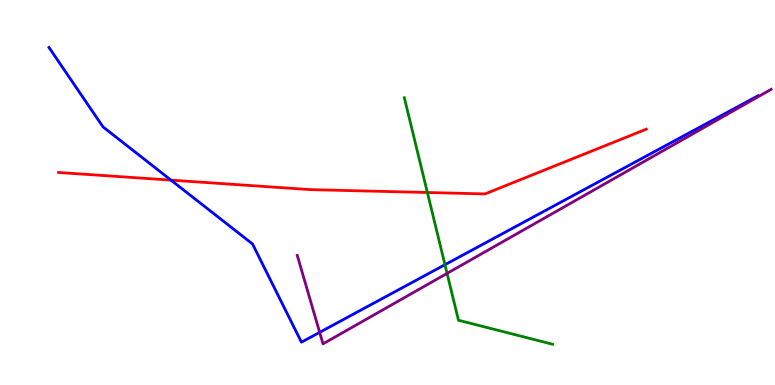[{'lines': ['blue', 'red'], 'intersections': [{'x': 2.21, 'y': 5.32}]}, {'lines': ['green', 'red'], 'intersections': [{'x': 5.51, 'y': 5.0}]}, {'lines': ['purple', 'red'], 'intersections': []}, {'lines': ['blue', 'green'], 'intersections': [{'x': 5.74, 'y': 3.12}]}, {'lines': ['blue', 'purple'], 'intersections': [{'x': 4.12, 'y': 1.37}]}, {'lines': ['green', 'purple'], 'intersections': [{'x': 5.77, 'y': 2.9}]}]